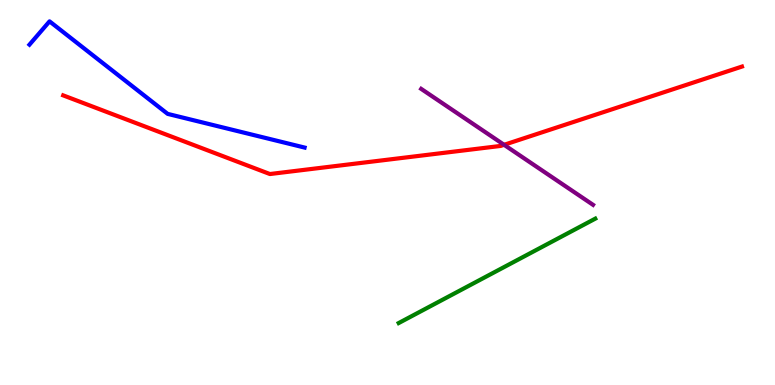[{'lines': ['blue', 'red'], 'intersections': []}, {'lines': ['green', 'red'], 'intersections': []}, {'lines': ['purple', 'red'], 'intersections': [{'x': 6.5, 'y': 6.24}]}, {'lines': ['blue', 'green'], 'intersections': []}, {'lines': ['blue', 'purple'], 'intersections': []}, {'lines': ['green', 'purple'], 'intersections': []}]